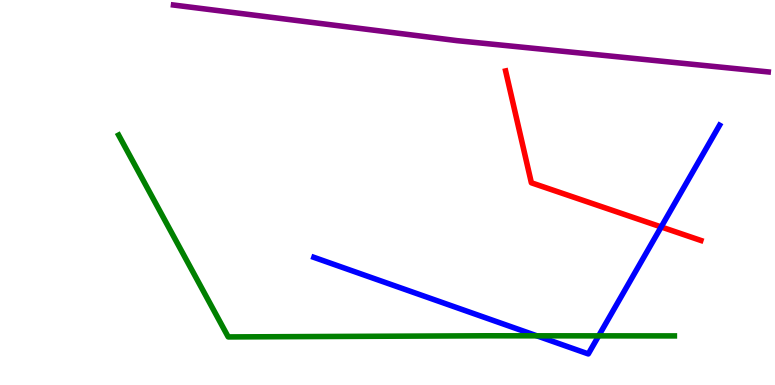[{'lines': ['blue', 'red'], 'intersections': [{'x': 8.53, 'y': 4.11}]}, {'lines': ['green', 'red'], 'intersections': []}, {'lines': ['purple', 'red'], 'intersections': []}, {'lines': ['blue', 'green'], 'intersections': [{'x': 6.93, 'y': 1.28}, {'x': 7.72, 'y': 1.28}]}, {'lines': ['blue', 'purple'], 'intersections': []}, {'lines': ['green', 'purple'], 'intersections': []}]